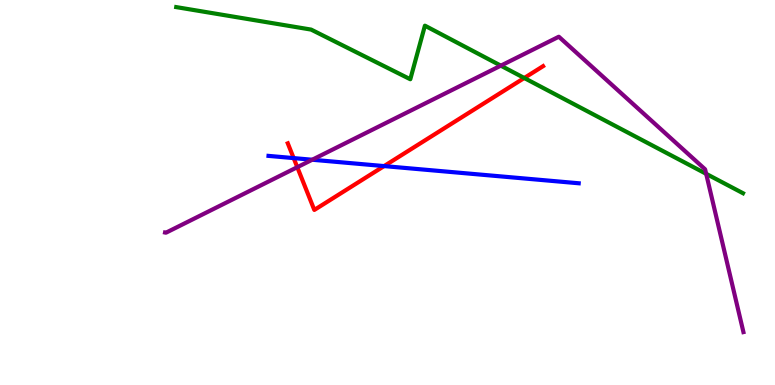[{'lines': ['blue', 'red'], 'intersections': [{'x': 3.79, 'y': 5.89}, {'x': 4.96, 'y': 5.69}]}, {'lines': ['green', 'red'], 'intersections': [{'x': 6.76, 'y': 7.97}]}, {'lines': ['purple', 'red'], 'intersections': [{'x': 3.84, 'y': 5.66}]}, {'lines': ['blue', 'green'], 'intersections': []}, {'lines': ['blue', 'purple'], 'intersections': [{'x': 4.03, 'y': 5.85}]}, {'lines': ['green', 'purple'], 'intersections': [{'x': 6.46, 'y': 8.29}, {'x': 9.11, 'y': 5.49}]}]